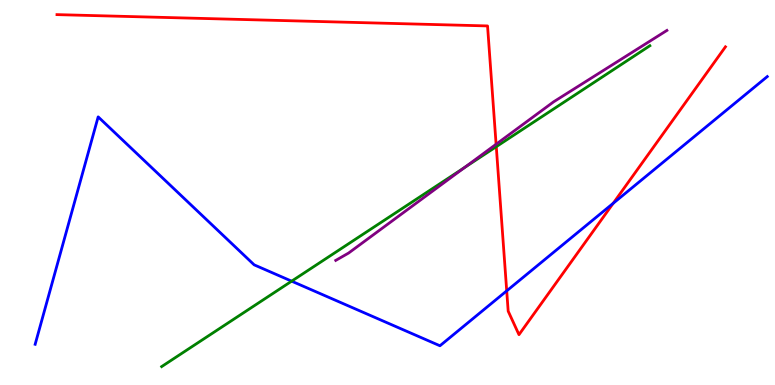[{'lines': ['blue', 'red'], 'intersections': [{'x': 6.54, 'y': 2.45}, {'x': 7.91, 'y': 4.72}]}, {'lines': ['green', 'red'], 'intersections': [{'x': 6.4, 'y': 6.19}]}, {'lines': ['purple', 'red'], 'intersections': [{'x': 6.4, 'y': 6.25}]}, {'lines': ['blue', 'green'], 'intersections': [{'x': 3.76, 'y': 2.7}]}, {'lines': ['blue', 'purple'], 'intersections': []}, {'lines': ['green', 'purple'], 'intersections': [{'x': 5.99, 'y': 5.65}]}]